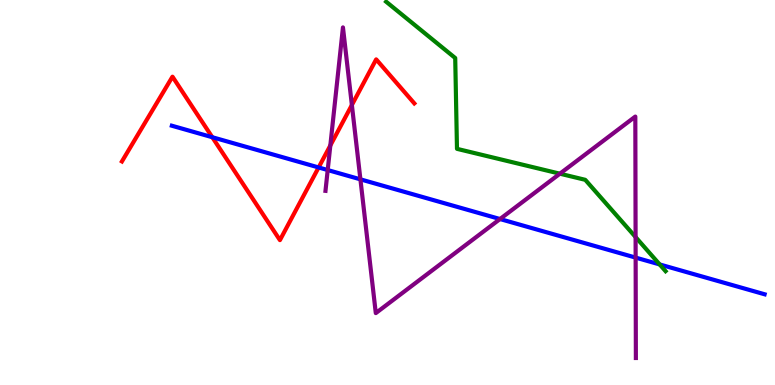[{'lines': ['blue', 'red'], 'intersections': [{'x': 2.74, 'y': 6.44}, {'x': 4.11, 'y': 5.65}]}, {'lines': ['green', 'red'], 'intersections': []}, {'lines': ['purple', 'red'], 'intersections': [{'x': 4.26, 'y': 6.22}, {'x': 4.54, 'y': 7.27}]}, {'lines': ['blue', 'green'], 'intersections': [{'x': 8.51, 'y': 3.13}]}, {'lines': ['blue', 'purple'], 'intersections': [{'x': 4.23, 'y': 5.58}, {'x': 4.65, 'y': 5.34}, {'x': 6.45, 'y': 4.31}, {'x': 8.2, 'y': 3.31}]}, {'lines': ['green', 'purple'], 'intersections': [{'x': 7.22, 'y': 5.49}, {'x': 8.2, 'y': 3.84}]}]